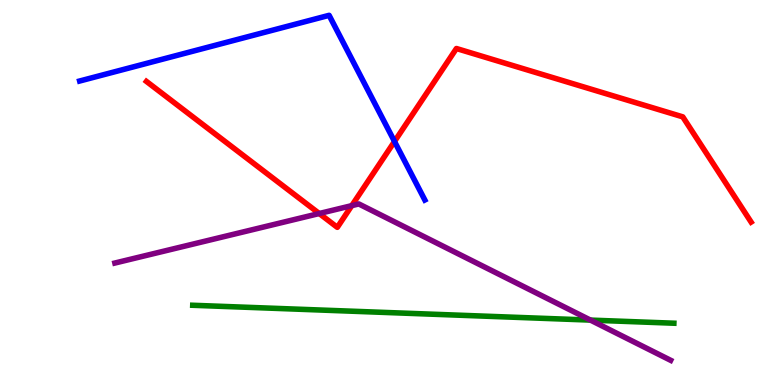[{'lines': ['blue', 'red'], 'intersections': [{'x': 5.09, 'y': 6.33}]}, {'lines': ['green', 'red'], 'intersections': []}, {'lines': ['purple', 'red'], 'intersections': [{'x': 4.12, 'y': 4.45}, {'x': 4.54, 'y': 4.66}]}, {'lines': ['blue', 'green'], 'intersections': []}, {'lines': ['blue', 'purple'], 'intersections': []}, {'lines': ['green', 'purple'], 'intersections': [{'x': 7.62, 'y': 1.69}]}]